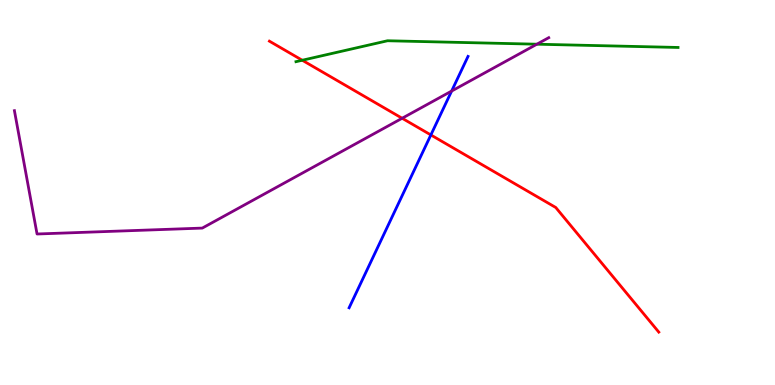[{'lines': ['blue', 'red'], 'intersections': [{'x': 5.56, 'y': 6.49}]}, {'lines': ['green', 'red'], 'intersections': [{'x': 3.9, 'y': 8.44}]}, {'lines': ['purple', 'red'], 'intersections': [{'x': 5.19, 'y': 6.93}]}, {'lines': ['blue', 'green'], 'intersections': []}, {'lines': ['blue', 'purple'], 'intersections': [{'x': 5.83, 'y': 7.63}]}, {'lines': ['green', 'purple'], 'intersections': [{'x': 6.93, 'y': 8.85}]}]